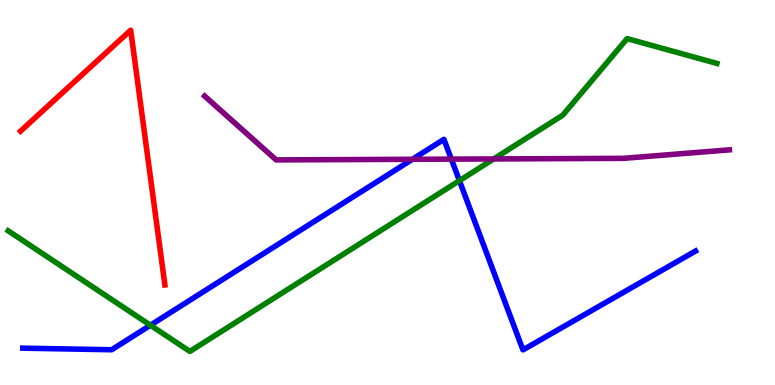[{'lines': ['blue', 'red'], 'intersections': []}, {'lines': ['green', 'red'], 'intersections': []}, {'lines': ['purple', 'red'], 'intersections': []}, {'lines': ['blue', 'green'], 'intersections': [{'x': 1.94, 'y': 1.55}, {'x': 5.93, 'y': 5.31}]}, {'lines': ['blue', 'purple'], 'intersections': [{'x': 5.32, 'y': 5.86}, {'x': 5.82, 'y': 5.87}]}, {'lines': ['green', 'purple'], 'intersections': [{'x': 6.37, 'y': 5.87}]}]